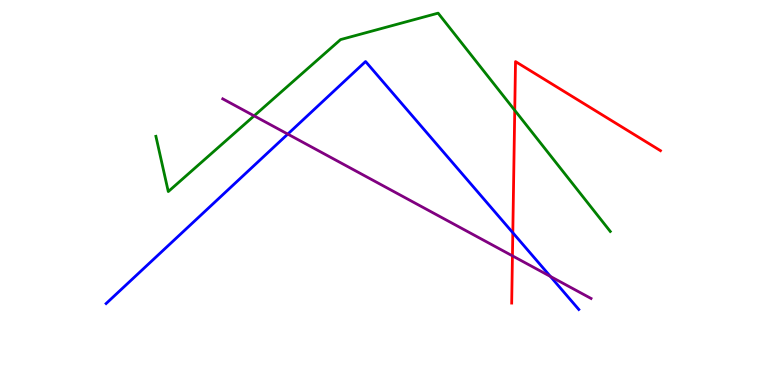[{'lines': ['blue', 'red'], 'intersections': [{'x': 6.62, 'y': 3.96}]}, {'lines': ['green', 'red'], 'intersections': [{'x': 6.64, 'y': 7.13}]}, {'lines': ['purple', 'red'], 'intersections': [{'x': 6.61, 'y': 3.35}]}, {'lines': ['blue', 'green'], 'intersections': []}, {'lines': ['blue', 'purple'], 'intersections': [{'x': 3.71, 'y': 6.52}, {'x': 7.1, 'y': 2.82}]}, {'lines': ['green', 'purple'], 'intersections': [{'x': 3.28, 'y': 6.99}]}]